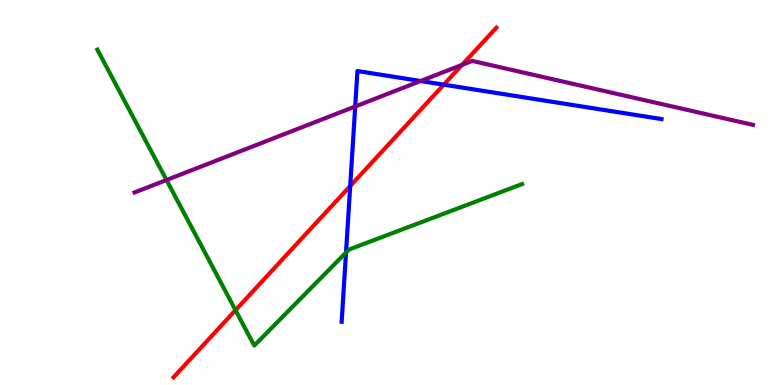[{'lines': ['blue', 'red'], 'intersections': [{'x': 4.52, 'y': 5.17}, {'x': 5.73, 'y': 7.8}]}, {'lines': ['green', 'red'], 'intersections': [{'x': 3.04, 'y': 1.94}]}, {'lines': ['purple', 'red'], 'intersections': [{'x': 5.96, 'y': 8.32}]}, {'lines': ['blue', 'green'], 'intersections': [{'x': 4.46, 'y': 3.44}]}, {'lines': ['blue', 'purple'], 'intersections': [{'x': 4.58, 'y': 7.23}, {'x': 5.43, 'y': 7.9}]}, {'lines': ['green', 'purple'], 'intersections': [{'x': 2.15, 'y': 5.32}]}]